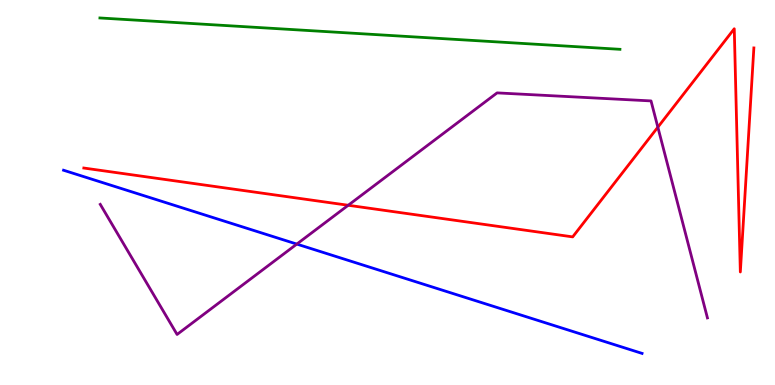[{'lines': ['blue', 'red'], 'intersections': []}, {'lines': ['green', 'red'], 'intersections': []}, {'lines': ['purple', 'red'], 'intersections': [{'x': 4.49, 'y': 4.67}, {'x': 8.49, 'y': 6.7}]}, {'lines': ['blue', 'green'], 'intersections': []}, {'lines': ['blue', 'purple'], 'intersections': [{'x': 3.83, 'y': 3.66}]}, {'lines': ['green', 'purple'], 'intersections': []}]